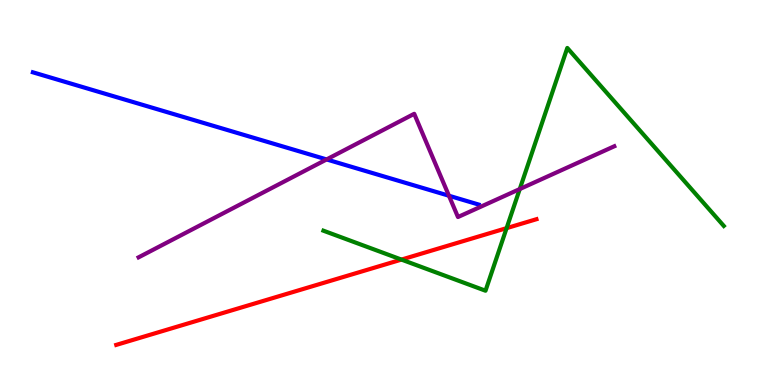[{'lines': ['blue', 'red'], 'intersections': []}, {'lines': ['green', 'red'], 'intersections': [{'x': 5.18, 'y': 3.26}, {'x': 6.54, 'y': 4.07}]}, {'lines': ['purple', 'red'], 'intersections': []}, {'lines': ['blue', 'green'], 'intersections': []}, {'lines': ['blue', 'purple'], 'intersections': [{'x': 4.21, 'y': 5.86}, {'x': 5.79, 'y': 4.92}]}, {'lines': ['green', 'purple'], 'intersections': [{'x': 6.71, 'y': 5.09}]}]